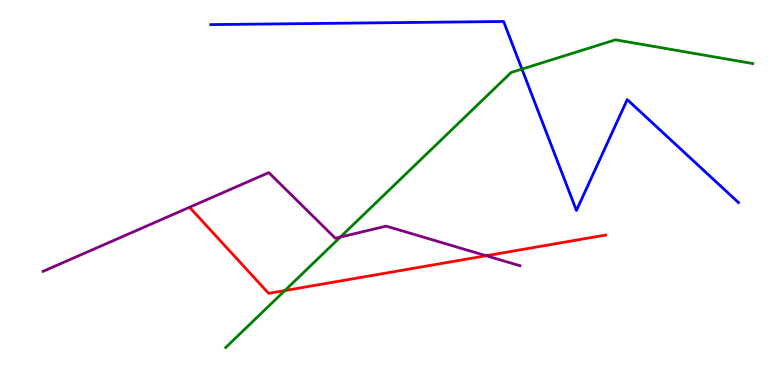[{'lines': ['blue', 'red'], 'intersections': []}, {'lines': ['green', 'red'], 'intersections': [{'x': 3.68, 'y': 2.45}]}, {'lines': ['purple', 'red'], 'intersections': [{'x': 6.27, 'y': 3.36}]}, {'lines': ['blue', 'green'], 'intersections': [{'x': 6.73, 'y': 8.21}]}, {'lines': ['blue', 'purple'], 'intersections': []}, {'lines': ['green', 'purple'], 'intersections': [{'x': 4.39, 'y': 3.84}]}]